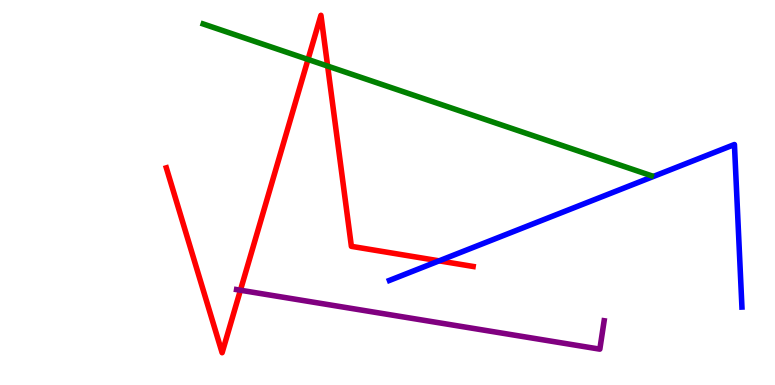[{'lines': ['blue', 'red'], 'intersections': [{'x': 5.67, 'y': 3.22}]}, {'lines': ['green', 'red'], 'intersections': [{'x': 3.97, 'y': 8.46}, {'x': 4.23, 'y': 8.28}]}, {'lines': ['purple', 'red'], 'intersections': [{'x': 3.1, 'y': 2.46}]}, {'lines': ['blue', 'green'], 'intersections': []}, {'lines': ['blue', 'purple'], 'intersections': []}, {'lines': ['green', 'purple'], 'intersections': []}]